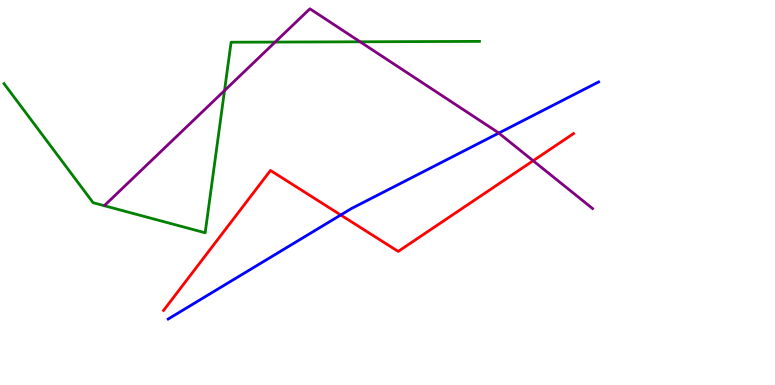[{'lines': ['blue', 'red'], 'intersections': [{'x': 4.4, 'y': 4.42}]}, {'lines': ['green', 'red'], 'intersections': []}, {'lines': ['purple', 'red'], 'intersections': [{'x': 6.88, 'y': 5.82}]}, {'lines': ['blue', 'green'], 'intersections': []}, {'lines': ['blue', 'purple'], 'intersections': [{'x': 6.44, 'y': 6.54}]}, {'lines': ['green', 'purple'], 'intersections': [{'x': 2.9, 'y': 7.65}, {'x': 3.55, 'y': 8.91}, {'x': 4.65, 'y': 8.91}]}]